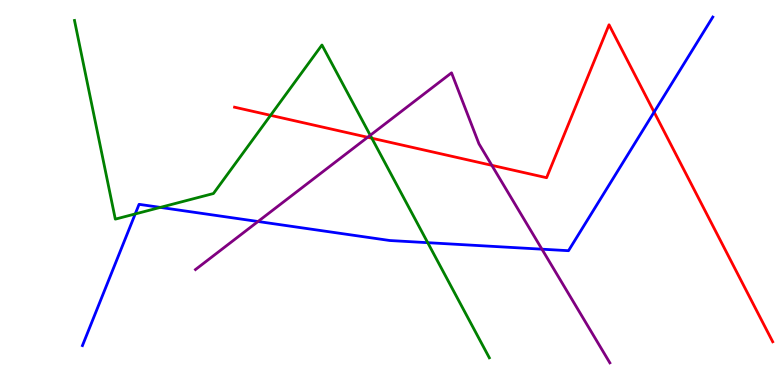[{'lines': ['blue', 'red'], 'intersections': [{'x': 8.44, 'y': 7.09}]}, {'lines': ['green', 'red'], 'intersections': [{'x': 3.49, 'y': 7.0}, {'x': 4.8, 'y': 6.41}]}, {'lines': ['purple', 'red'], 'intersections': [{'x': 4.74, 'y': 6.43}, {'x': 6.35, 'y': 5.71}]}, {'lines': ['blue', 'green'], 'intersections': [{'x': 1.74, 'y': 4.44}, {'x': 2.07, 'y': 4.61}, {'x': 5.52, 'y': 3.7}]}, {'lines': ['blue', 'purple'], 'intersections': [{'x': 3.33, 'y': 4.25}, {'x': 6.99, 'y': 3.53}]}, {'lines': ['green', 'purple'], 'intersections': [{'x': 4.78, 'y': 6.49}]}]